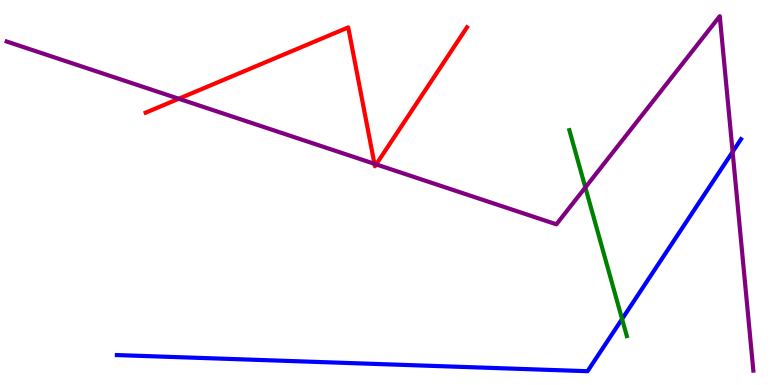[{'lines': ['blue', 'red'], 'intersections': []}, {'lines': ['green', 'red'], 'intersections': []}, {'lines': ['purple', 'red'], 'intersections': [{'x': 2.31, 'y': 7.44}, {'x': 4.83, 'y': 5.75}, {'x': 4.85, 'y': 5.73}]}, {'lines': ['blue', 'green'], 'intersections': [{'x': 8.03, 'y': 1.71}]}, {'lines': ['blue', 'purple'], 'intersections': [{'x': 9.45, 'y': 6.06}]}, {'lines': ['green', 'purple'], 'intersections': [{'x': 7.55, 'y': 5.13}]}]